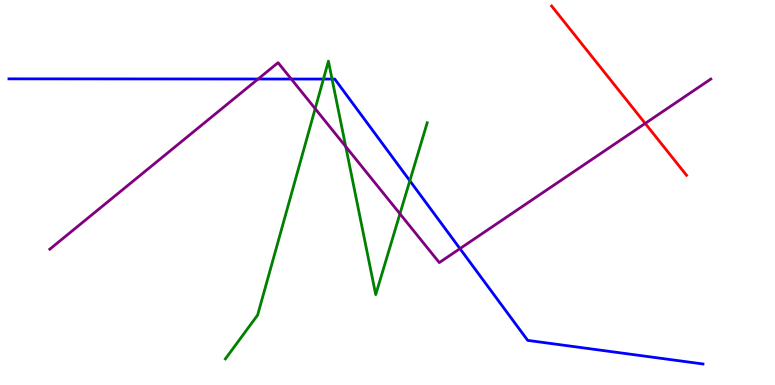[{'lines': ['blue', 'red'], 'intersections': []}, {'lines': ['green', 'red'], 'intersections': []}, {'lines': ['purple', 'red'], 'intersections': [{'x': 8.33, 'y': 6.79}]}, {'lines': ['blue', 'green'], 'intersections': [{'x': 4.17, 'y': 7.95}, {'x': 4.28, 'y': 7.95}, {'x': 5.29, 'y': 5.31}]}, {'lines': ['blue', 'purple'], 'intersections': [{'x': 3.33, 'y': 7.95}, {'x': 3.76, 'y': 7.95}, {'x': 5.93, 'y': 3.54}]}, {'lines': ['green', 'purple'], 'intersections': [{'x': 4.07, 'y': 7.18}, {'x': 4.46, 'y': 6.19}, {'x': 5.16, 'y': 4.45}]}]